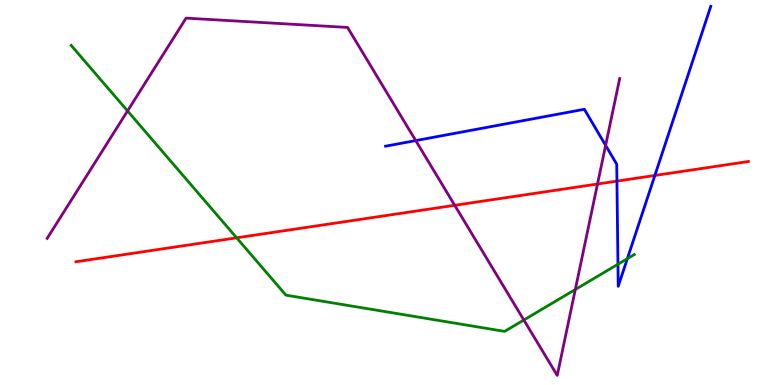[{'lines': ['blue', 'red'], 'intersections': [{'x': 7.96, 'y': 5.3}, {'x': 8.45, 'y': 5.44}]}, {'lines': ['green', 'red'], 'intersections': [{'x': 3.05, 'y': 3.82}]}, {'lines': ['purple', 'red'], 'intersections': [{'x': 5.87, 'y': 4.67}, {'x': 7.71, 'y': 5.22}]}, {'lines': ['blue', 'green'], 'intersections': [{'x': 7.97, 'y': 3.14}, {'x': 8.1, 'y': 3.28}]}, {'lines': ['blue', 'purple'], 'intersections': [{'x': 5.36, 'y': 6.35}, {'x': 7.81, 'y': 6.22}]}, {'lines': ['green', 'purple'], 'intersections': [{'x': 1.65, 'y': 7.12}, {'x': 6.76, 'y': 1.69}, {'x': 7.42, 'y': 2.48}]}]